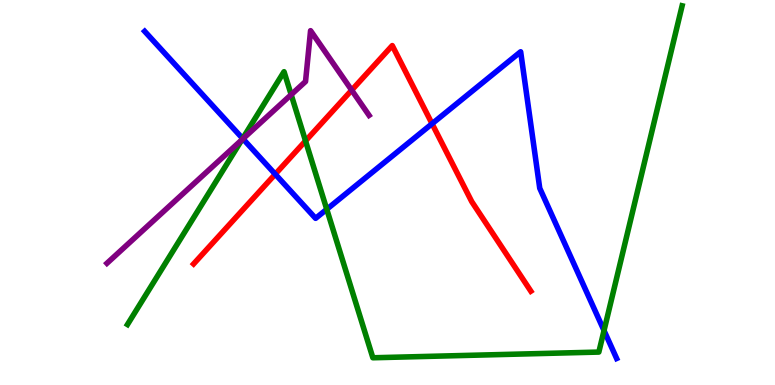[{'lines': ['blue', 'red'], 'intersections': [{'x': 3.55, 'y': 5.48}, {'x': 5.58, 'y': 6.79}]}, {'lines': ['green', 'red'], 'intersections': [{'x': 3.94, 'y': 6.34}]}, {'lines': ['purple', 'red'], 'intersections': [{'x': 4.54, 'y': 7.66}]}, {'lines': ['blue', 'green'], 'intersections': [{'x': 3.13, 'y': 6.4}, {'x': 4.22, 'y': 4.56}, {'x': 7.79, 'y': 1.41}]}, {'lines': ['blue', 'purple'], 'intersections': [{'x': 3.13, 'y': 6.39}]}, {'lines': ['green', 'purple'], 'intersections': [{'x': 3.12, 'y': 6.37}, {'x': 3.76, 'y': 7.54}]}]